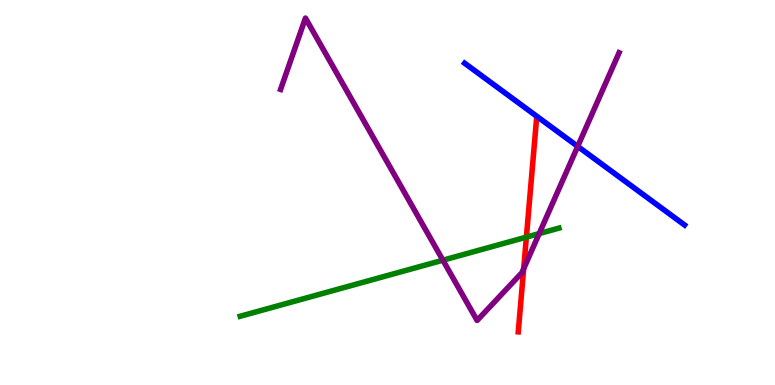[{'lines': ['blue', 'red'], 'intersections': []}, {'lines': ['green', 'red'], 'intersections': [{'x': 6.79, 'y': 3.84}]}, {'lines': ['purple', 'red'], 'intersections': [{'x': 6.76, 'y': 3.02}]}, {'lines': ['blue', 'green'], 'intersections': []}, {'lines': ['blue', 'purple'], 'intersections': [{'x': 7.45, 'y': 6.2}]}, {'lines': ['green', 'purple'], 'intersections': [{'x': 5.71, 'y': 3.24}, {'x': 6.96, 'y': 3.93}]}]